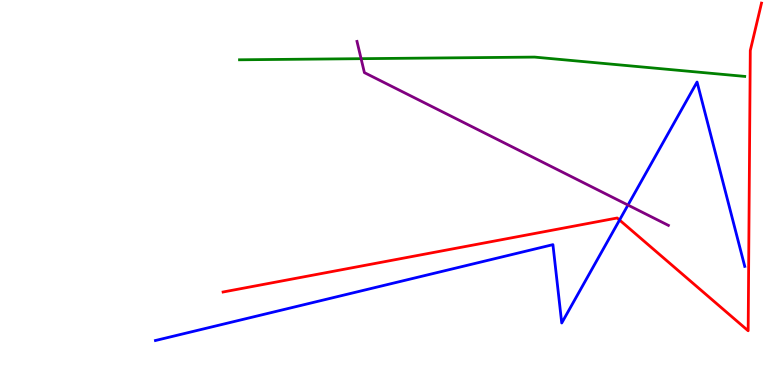[{'lines': ['blue', 'red'], 'intersections': [{'x': 7.99, 'y': 4.28}]}, {'lines': ['green', 'red'], 'intersections': []}, {'lines': ['purple', 'red'], 'intersections': []}, {'lines': ['blue', 'green'], 'intersections': []}, {'lines': ['blue', 'purple'], 'intersections': [{'x': 8.1, 'y': 4.67}]}, {'lines': ['green', 'purple'], 'intersections': [{'x': 4.66, 'y': 8.48}]}]